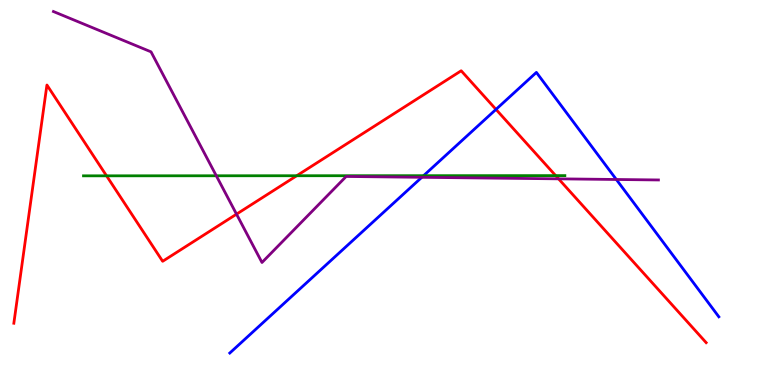[{'lines': ['blue', 'red'], 'intersections': [{'x': 6.4, 'y': 7.16}]}, {'lines': ['green', 'red'], 'intersections': [{'x': 1.37, 'y': 5.43}, {'x': 3.83, 'y': 5.44}, {'x': 7.17, 'y': 5.44}]}, {'lines': ['purple', 'red'], 'intersections': [{'x': 3.05, 'y': 4.44}, {'x': 7.21, 'y': 5.35}]}, {'lines': ['blue', 'green'], 'intersections': [{'x': 5.47, 'y': 5.44}]}, {'lines': ['blue', 'purple'], 'intersections': [{'x': 5.44, 'y': 5.39}, {'x': 7.95, 'y': 5.34}]}, {'lines': ['green', 'purple'], 'intersections': [{'x': 2.79, 'y': 5.43}]}]